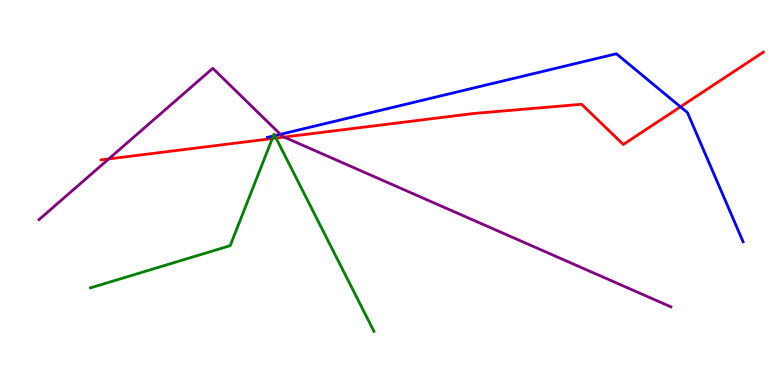[{'lines': ['blue', 'red'], 'intersections': [{'x': 8.78, 'y': 7.23}]}, {'lines': ['green', 'red'], 'intersections': [{'x': 3.51, 'y': 6.4}, {'x': 3.56, 'y': 6.41}]}, {'lines': ['purple', 'red'], 'intersections': [{'x': 1.4, 'y': 5.87}, {'x': 3.67, 'y': 6.44}]}, {'lines': ['blue', 'green'], 'intersections': [{'x': 3.53, 'y': 6.47}, {'x': 3.55, 'y': 6.48}]}, {'lines': ['blue', 'purple'], 'intersections': [{'x': 3.62, 'y': 6.51}]}, {'lines': ['green', 'purple'], 'intersections': []}]